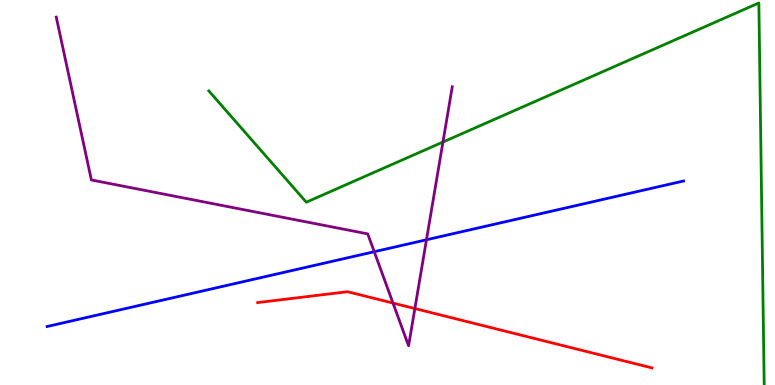[{'lines': ['blue', 'red'], 'intersections': []}, {'lines': ['green', 'red'], 'intersections': []}, {'lines': ['purple', 'red'], 'intersections': [{'x': 5.07, 'y': 2.13}, {'x': 5.35, 'y': 1.99}]}, {'lines': ['blue', 'green'], 'intersections': []}, {'lines': ['blue', 'purple'], 'intersections': [{'x': 4.83, 'y': 3.46}, {'x': 5.5, 'y': 3.77}]}, {'lines': ['green', 'purple'], 'intersections': [{'x': 5.72, 'y': 6.31}]}]